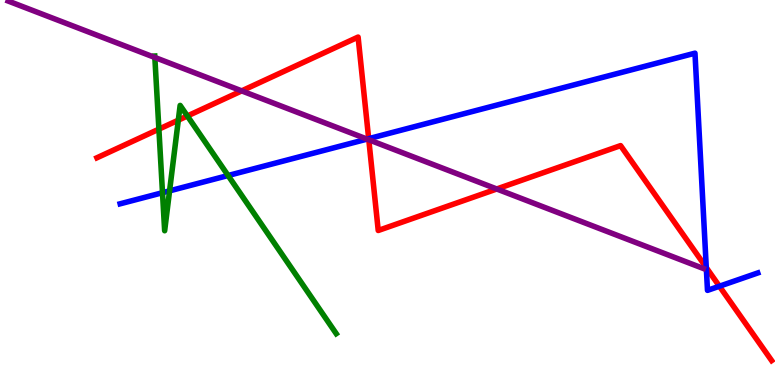[{'lines': ['blue', 'red'], 'intersections': [{'x': 4.76, 'y': 6.4}, {'x': 9.11, 'y': 3.05}, {'x': 9.28, 'y': 2.57}]}, {'lines': ['green', 'red'], 'intersections': [{'x': 2.05, 'y': 6.65}, {'x': 2.3, 'y': 6.88}, {'x': 2.42, 'y': 6.99}]}, {'lines': ['purple', 'red'], 'intersections': [{'x': 3.12, 'y': 7.64}, {'x': 4.76, 'y': 6.37}, {'x': 6.41, 'y': 5.09}]}, {'lines': ['blue', 'green'], 'intersections': [{'x': 2.1, 'y': 4.99}, {'x': 2.19, 'y': 5.04}, {'x': 2.94, 'y': 5.44}]}, {'lines': ['blue', 'purple'], 'intersections': [{'x': 4.74, 'y': 6.39}]}, {'lines': ['green', 'purple'], 'intersections': [{'x': 2.0, 'y': 8.51}]}]